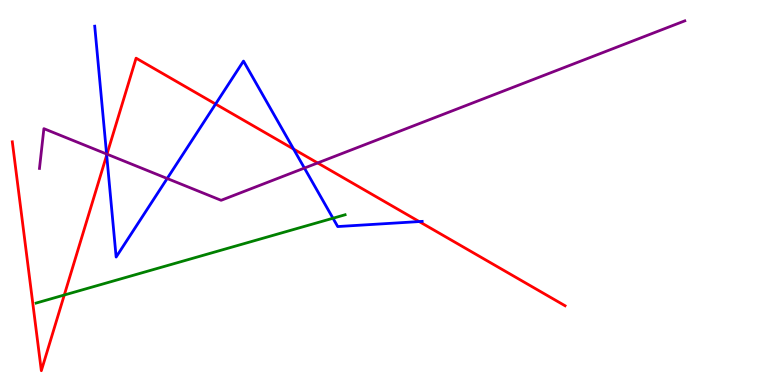[{'lines': ['blue', 'red'], 'intersections': [{'x': 1.38, 'y': 5.97}, {'x': 2.78, 'y': 7.3}, {'x': 3.79, 'y': 6.13}, {'x': 5.41, 'y': 4.24}]}, {'lines': ['green', 'red'], 'intersections': [{'x': 0.829, 'y': 2.34}]}, {'lines': ['purple', 'red'], 'intersections': [{'x': 1.38, 'y': 6.0}, {'x': 4.1, 'y': 5.77}]}, {'lines': ['blue', 'green'], 'intersections': [{'x': 4.3, 'y': 4.33}]}, {'lines': ['blue', 'purple'], 'intersections': [{'x': 1.38, 'y': 6.0}, {'x': 2.16, 'y': 5.36}, {'x': 3.93, 'y': 5.63}]}, {'lines': ['green', 'purple'], 'intersections': []}]